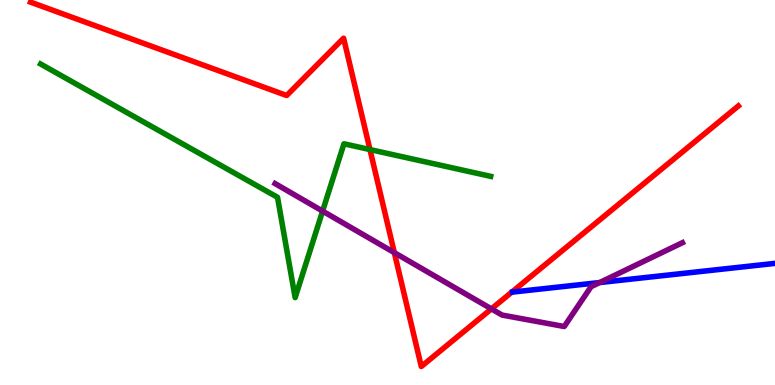[{'lines': ['blue', 'red'], 'intersections': []}, {'lines': ['green', 'red'], 'intersections': [{'x': 4.77, 'y': 6.12}]}, {'lines': ['purple', 'red'], 'intersections': [{'x': 5.09, 'y': 3.44}, {'x': 6.34, 'y': 1.98}]}, {'lines': ['blue', 'green'], 'intersections': []}, {'lines': ['blue', 'purple'], 'intersections': [{'x': 7.74, 'y': 2.66}]}, {'lines': ['green', 'purple'], 'intersections': [{'x': 4.16, 'y': 4.52}]}]